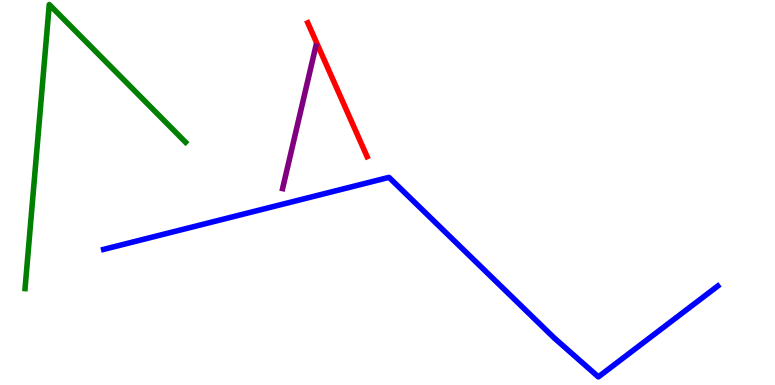[{'lines': ['blue', 'red'], 'intersections': []}, {'lines': ['green', 'red'], 'intersections': []}, {'lines': ['purple', 'red'], 'intersections': []}, {'lines': ['blue', 'green'], 'intersections': []}, {'lines': ['blue', 'purple'], 'intersections': []}, {'lines': ['green', 'purple'], 'intersections': []}]